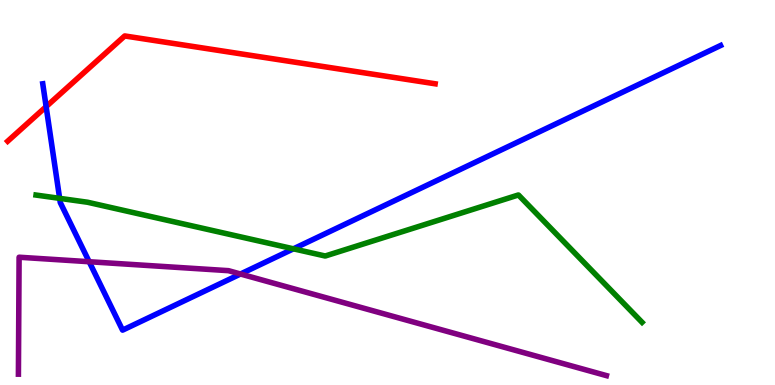[{'lines': ['blue', 'red'], 'intersections': [{'x': 0.595, 'y': 7.23}]}, {'lines': ['green', 'red'], 'intersections': []}, {'lines': ['purple', 'red'], 'intersections': []}, {'lines': ['blue', 'green'], 'intersections': [{'x': 0.77, 'y': 4.85}, {'x': 3.79, 'y': 3.54}]}, {'lines': ['blue', 'purple'], 'intersections': [{'x': 1.15, 'y': 3.2}, {'x': 3.1, 'y': 2.88}]}, {'lines': ['green', 'purple'], 'intersections': []}]